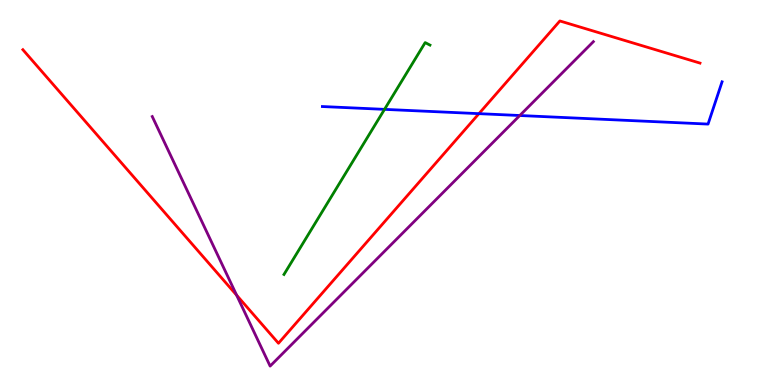[{'lines': ['blue', 'red'], 'intersections': [{'x': 6.18, 'y': 7.05}]}, {'lines': ['green', 'red'], 'intersections': []}, {'lines': ['purple', 'red'], 'intersections': [{'x': 3.05, 'y': 2.33}]}, {'lines': ['blue', 'green'], 'intersections': [{'x': 4.96, 'y': 7.16}]}, {'lines': ['blue', 'purple'], 'intersections': [{'x': 6.71, 'y': 7.0}]}, {'lines': ['green', 'purple'], 'intersections': []}]